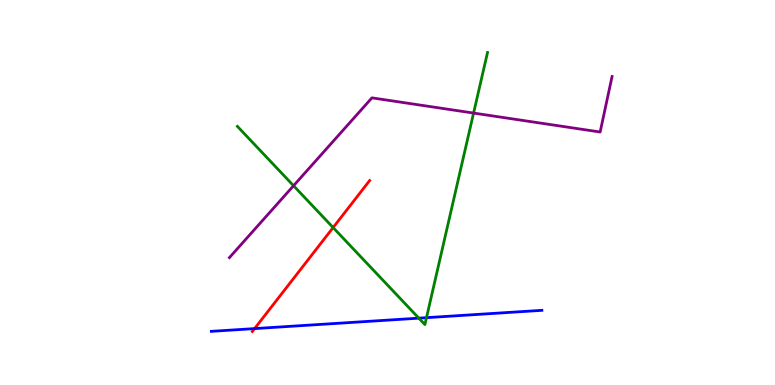[{'lines': ['blue', 'red'], 'intersections': [{'x': 3.29, 'y': 1.47}]}, {'lines': ['green', 'red'], 'intersections': [{'x': 4.3, 'y': 4.09}]}, {'lines': ['purple', 'red'], 'intersections': []}, {'lines': ['blue', 'green'], 'intersections': [{'x': 5.4, 'y': 1.74}, {'x': 5.5, 'y': 1.75}]}, {'lines': ['blue', 'purple'], 'intersections': []}, {'lines': ['green', 'purple'], 'intersections': [{'x': 3.79, 'y': 5.18}, {'x': 6.11, 'y': 7.06}]}]